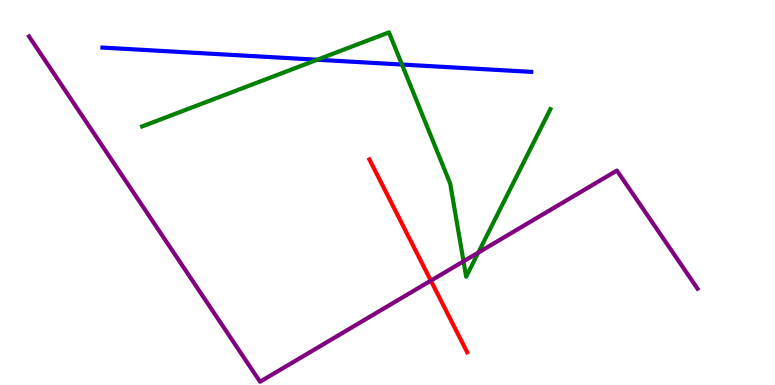[{'lines': ['blue', 'red'], 'intersections': []}, {'lines': ['green', 'red'], 'intersections': []}, {'lines': ['purple', 'red'], 'intersections': [{'x': 5.56, 'y': 2.71}]}, {'lines': ['blue', 'green'], 'intersections': [{'x': 4.09, 'y': 8.45}, {'x': 5.19, 'y': 8.32}]}, {'lines': ['blue', 'purple'], 'intersections': []}, {'lines': ['green', 'purple'], 'intersections': [{'x': 5.98, 'y': 3.21}, {'x': 6.17, 'y': 3.44}]}]